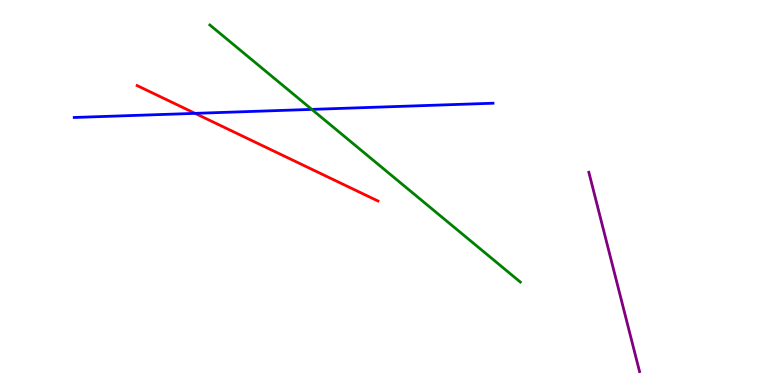[{'lines': ['blue', 'red'], 'intersections': [{'x': 2.52, 'y': 7.06}]}, {'lines': ['green', 'red'], 'intersections': []}, {'lines': ['purple', 'red'], 'intersections': []}, {'lines': ['blue', 'green'], 'intersections': [{'x': 4.02, 'y': 7.16}]}, {'lines': ['blue', 'purple'], 'intersections': []}, {'lines': ['green', 'purple'], 'intersections': []}]